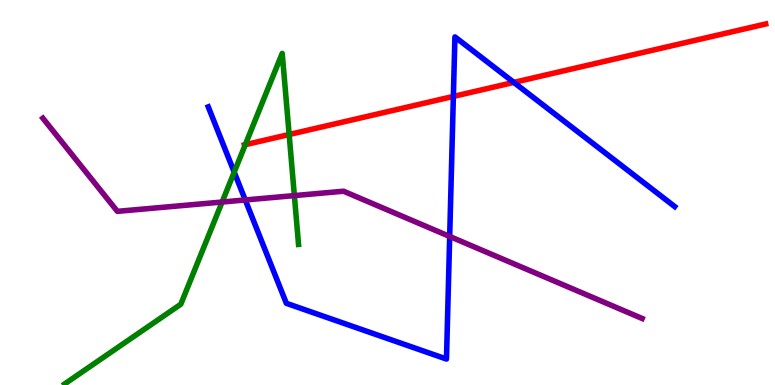[{'lines': ['blue', 'red'], 'intersections': [{'x': 5.85, 'y': 7.5}, {'x': 6.63, 'y': 7.86}]}, {'lines': ['green', 'red'], 'intersections': [{'x': 3.17, 'y': 6.24}, {'x': 3.73, 'y': 6.51}]}, {'lines': ['purple', 'red'], 'intersections': []}, {'lines': ['blue', 'green'], 'intersections': [{'x': 3.02, 'y': 5.53}]}, {'lines': ['blue', 'purple'], 'intersections': [{'x': 3.16, 'y': 4.81}, {'x': 5.8, 'y': 3.86}]}, {'lines': ['green', 'purple'], 'intersections': [{'x': 2.87, 'y': 4.75}, {'x': 3.8, 'y': 4.92}]}]